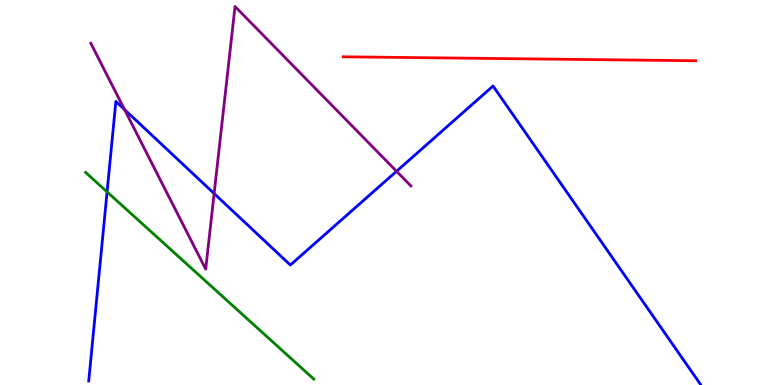[{'lines': ['blue', 'red'], 'intersections': []}, {'lines': ['green', 'red'], 'intersections': []}, {'lines': ['purple', 'red'], 'intersections': []}, {'lines': ['blue', 'green'], 'intersections': [{'x': 1.38, 'y': 5.02}]}, {'lines': ['blue', 'purple'], 'intersections': [{'x': 1.61, 'y': 7.15}, {'x': 2.76, 'y': 4.97}, {'x': 5.12, 'y': 5.55}]}, {'lines': ['green', 'purple'], 'intersections': []}]